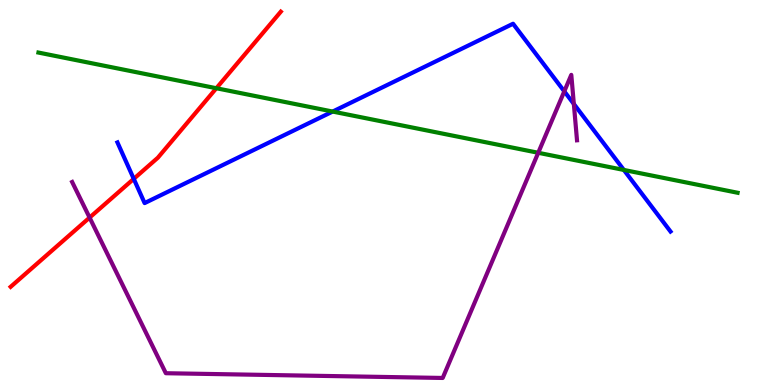[{'lines': ['blue', 'red'], 'intersections': [{'x': 1.73, 'y': 5.35}]}, {'lines': ['green', 'red'], 'intersections': [{'x': 2.79, 'y': 7.71}]}, {'lines': ['purple', 'red'], 'intersections': [{'x': 1.16, 'y': 4.35}]}, {'lines': ['blue', 'green'], 'intersections': [{'x': 4.29, 'y': 7.1}, {'x': 8.05, 'y': 5.59}]}, {'lines': ['blue', 'purple'], 'intersections': [{'x': 7.28, 'y': 7.63}, {'x': 7.4, 'y': 7.3}]}, {'lines': ['green', 'purple'], 'intersections': [{'x': 6.94, 'y': 6.03}]}]